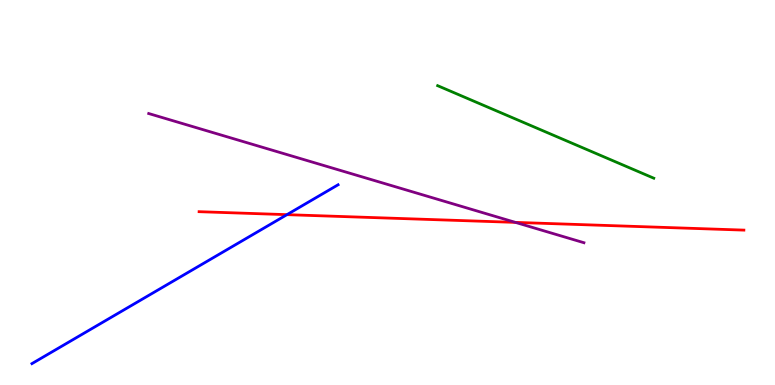[{'lines': ['blue', 'red'], 'intersections': [{'x': 3.7, 'y': 4.42}]}, {'lines': ['green', 'red'], 'intersections': []}, {'lines': ['purple', 'red'], 'intersections': [{'x': 6.65, 'y': 4.22}]}, {'lines': ['blue', 'green'], 'intersections': []}, {'lines': ['blue', 'purple'], 'intersections': []}, {'lines': ['green', 'purple'], 'intersections': []}]